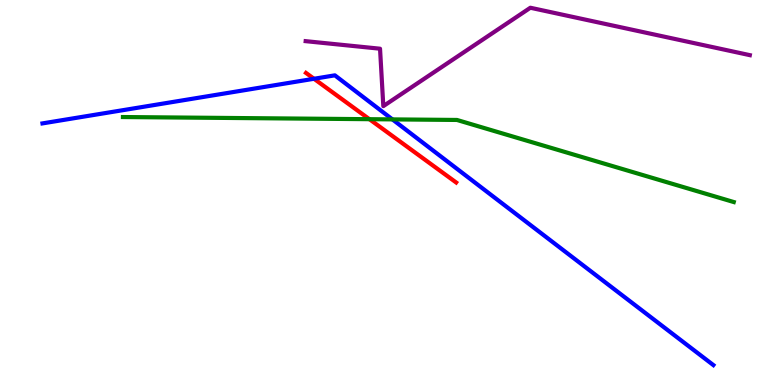[{'lines': ['blue', 'red'], 'intersections': [{'x': 4.05, 'y': 7.95}]}, {'lines': ['green', 'red'], 'intersections': [{'x': 4.77, 'y': 6.9}]}, {'lines': ['purple', 'red'], 'intersections': []}, {'lines': ['blue', 'green'], 'intersections': [{'x': 5.06, 'y': 6.9}]}, {'lines': ['blue', 'purple'], 'intersections': []}, {'lines': ['green', 'purple'], 'intersections': []}]